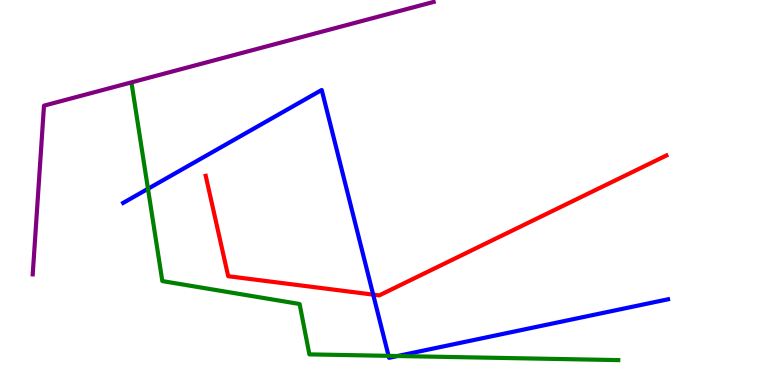[{'lines': ['blue', 'red'], 'intersections': [{'x': 4.82, 'y': 2.35}]}, {'lines': ['green', 'red'], 'intersections': []}, {'lines': ['purple', 'red'], 'intersections': []}, {'lines': ['blue', 'green'], 'intersections': [{'x': 1.91, 'y': 5.1}, {'x': 5.01, 'y': 0.757}, {'x': 5.13, 'y': 0.753}]}, {'lines': ['blue', 'purple'], 'intersections': []}, {'lines': ['green', 'purple'], 'intersections': []}]